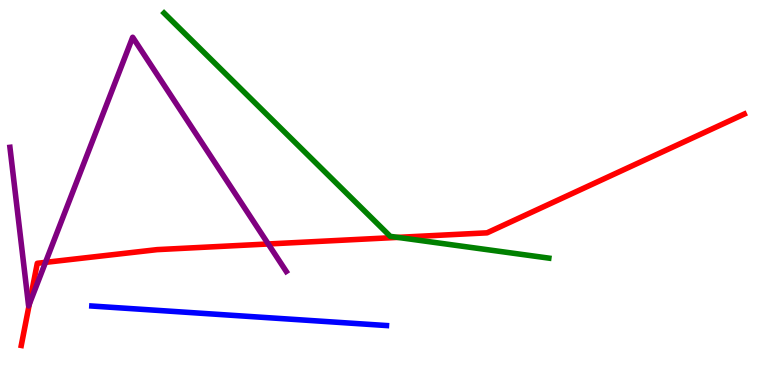[{'lines': ['blue', 'red'], 'intersections': []}, {'lines': ['green', 'red'], 'intersections': [{'x': 5.13, 'y': 3.83}]}, {'lines': ['purple', 'red'], 'intersections': [{'x': 0.379, 'y': 2.1}, {'x': 0.587, 'y': 3.19}, {'x': 3.46, 'y': 3.66}]}, {'lines': ['blue', 'green'], 'intersections': []}, {'lines': ['blue', 'purple'], 'intersections': []}, {'lines': ['green', 'purple'], 'intersections': []}]